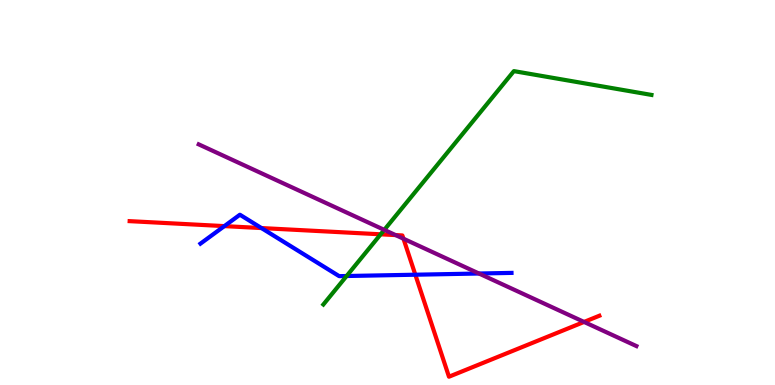[{'lines': ['blue', 'red'], 'intersections': [{'x': 2.89, 'y': 4.13}, {'x': 3.37, 'y': 4.08}, {'x': 5.36, 'y': 2.86}]}, {'lines': ['green', 'red'], 'intersections': [{'x': 4.91, 'y': 3.91}]}, {'lines': ['purple', 'red'], 'intersections': [{'x': 5.1, 'y': 3.89}, {'x': 5.21, 'y': 3.8}, {'x': 7.54, 'y': 1.64}]}, {'lines': ['blue', 'green'], 'intersections': [{'x': 4.47, 'y': 2.83}]}, {'lines': ['blue', 'purple'], 'intersections': [{'x': 6.18, 'y': 2.9}]}, {'lines': ['green', 'purple'], 'intersections': [{'x': 4.96, 'y': 4.03}]}]